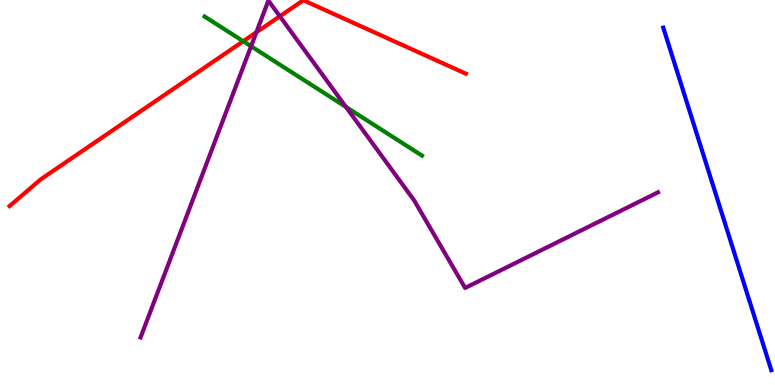[{'lines': ['blue', 'red'], 'intersections': []}, {'lines': ['green', 'red'], 'intersections': [{'x': 3.14, 'y': 8.93}]}, {'lines': ['purple', 'red'], 'intersections': [{'x': 3.31, 'y': 9.16}, {'x': 3.61, 'y': 9.58}]}, {'lines': ['blue', 'green'], 'intersections': []}, {'lines': ['blue', 'purple'], 'intersections': []}, {'lines': ['green', 'purple'], 'intersections': [{'x': 3.24, 'y': 8.8}, {'x': 4.46, 'y': 7.22}]}]